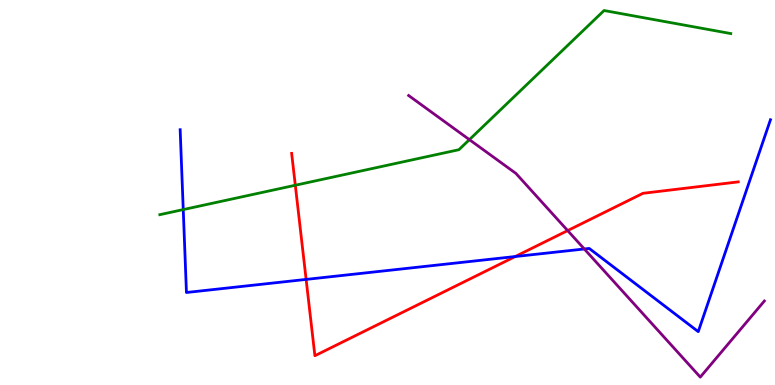[{'lines': ['blue', 'red'], 'intersections': [{'x': 3.95, 'y': 2.74}, {'x': 6.65, 'y': 3.34}]}, {'lines': ['green', 'red'], 'intersections': [{'x': 3.81, 'y': 5.19}]}, {'lines': ['purple', 'red'], 'intersections': [{'x': 7.32, 'y': 4.01}]}, {'lines': ['blue', 'green'], 'intersections': [{'x': 2.36, 'y': 4.56}]}, {'lines': ['blue', 'purple'], 'intersections': [{'x': 7.54, 'y': 3.53}]}, {'lines': ['green', 'purple'], 'intersections': [{'x': 6.06, 'y': 6.37}]}]